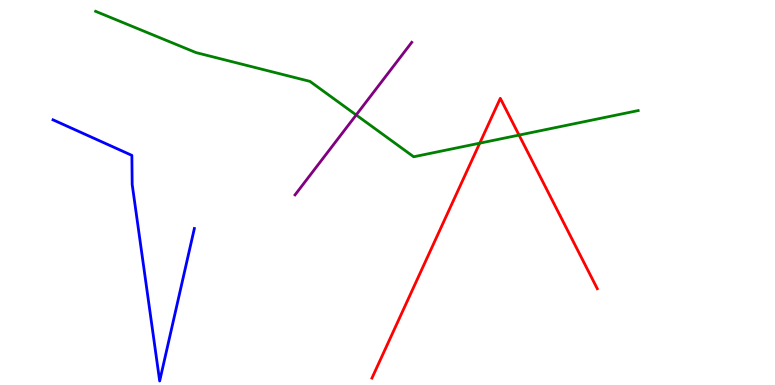[{'lines': ['blue', 'red'], 'intersections': []}, {'lines': ['green', 'red'], 'intersections': [{'x': 6.19, 'y': 6.28}, {'x': 6.7, 'y': 6.49}]}, {'lines': ['purple', 'red'], 'intersections': []}, {'lines': ['blue', 'green'], 'intersections': []}, {'lines': ['blue', 'purple'], 'intersections': []}, {'lines': ['green', 'purple'], 'intersections': [{'x': 4.6, 'y': 7.01}]}]